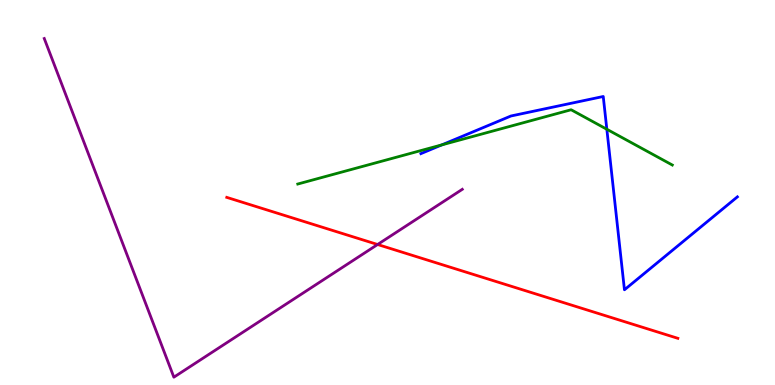[{'lines': ['blue', 'red'], 'intersections': []}, {'lines': ['green', 'red'], 'intersections': []}, {'lines': ['purple', 'red'], 'intersections': [{'x': 4.87, 'y': 3.65}]}, {'lines': ['blue', 'green'], 'intersections': [{'x': 5.7, 'y': 6.24}, {'x': 7.83, 'y': 6.64}]}, {'lines': ['blue', 'purple'], 'intersections': []}, {'lines': ['green', 'purple'], 'intersections': []}]